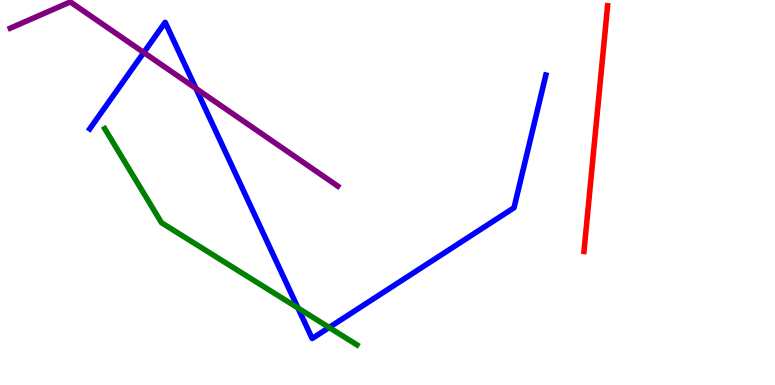[{'lines': ['blue', 'red'], 'intersections': []}, {'lines': ['green', 'red'], 'intersections': []}, {'lines': ['purple', 'red'], 'intersections': []}, {'lines': ['blue', 'green'], 'intersections': [{'x': 3.84, 'y': 2.0}, {'x': 4.25, 'y': 1.49}]}, {'lines': ['blue', 'purple'], 'intersections': [{'x': 1.86, 'y': 8.64}, {'x': 2.53, 'y': 7.7}]}, {'lines': ['green', 'purple'], 'intersections': []}]